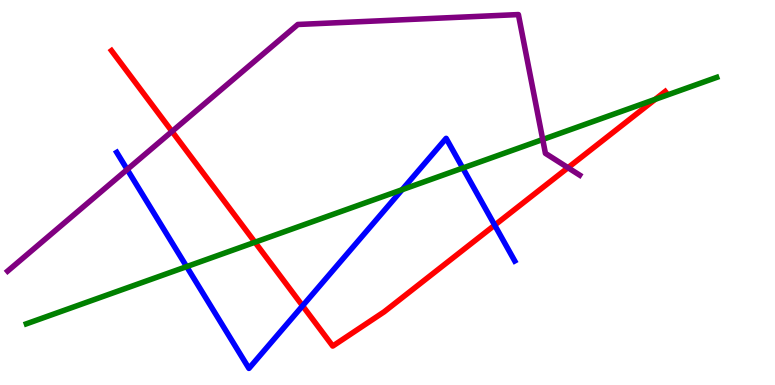[{'lines': ['blue', 'red'], 'intersections': [{'x': 3.9, 'y': 2.06}, {'x': 6.38, 'y': 4.15}]}, {'lines': ['green', 'red'], 'intersections': [{'x': 3.29, 'y': 3.71}, {'x': 8.45, 'y': 7.42}]}, {'lines': ['purple', 'red'], 'intersections': [{'x': 2.22, 'y': 6.59}, {'x': 7.33, 'y': 5.64}]}, {'lines': ['blue', 'green'], 'intersections': [{'x': 2.41, 'y': 3.07}, {'x': 5.19, 'y': 5.07}, {'x': 5.97, 'y': 5.64}]}, {'lines': ['blue', 'purple'], 'intersections': [{'x': 1.64, 'y': 5.6}]}, {'lines': ['green', 'purple'], 'intersections': [{'x': 7.0, 'y': 6.38}]}]